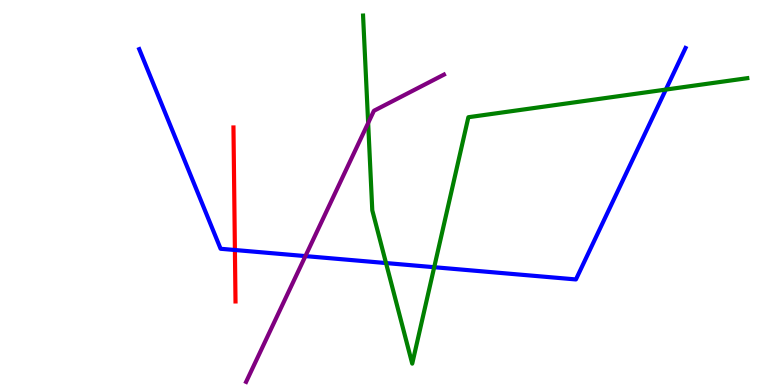[{'lines': ['blue', 'red'], 'intersections': [{'x': 3.03, 'y': 3.51}]}, {'lines': ['green', 'red'], 'intersections': []}, {'lines': ['purple', 'red'], 'intersections': []}, {'lines': ['blue', 'green'], 'intersections': [{'x': 4.98, 'y': 3.17}, {'x': 5.6, 'y': 3.06}, {'x': 8.59, 'y': 7.67}]}, {'lines': ['blue', 'purple'], 'intersections': [{'x': 3.94, 'y': 3.35}]}, {'lines': ['green', 'purple'], 'intersections': [{'x': 4.75, 'y': 6.8}]}]